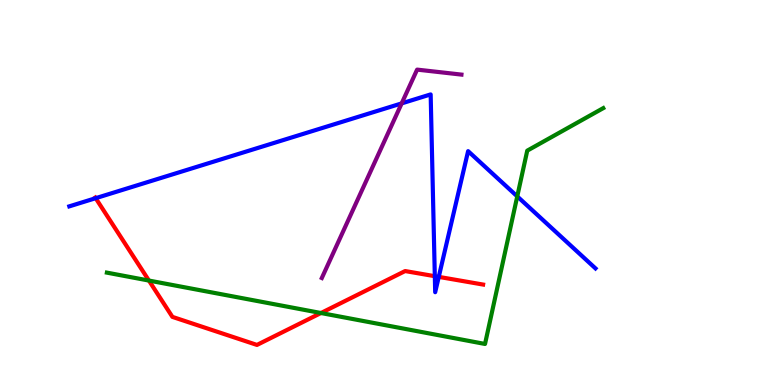[{'lines': ['blue', 'red'], 'intersections': [{'x': 1.23, 'y': 4.85}, {'x': 5.61, 'y': 2.83}, {'x': 5.66, 'y': 2.81}]}, {'lines': ['green', 'red'], 'intersections': [{'x': 1.92, 'y': 2.71}, {'x': 4.14, 'y': 1.87}]}, {'lines': ['purple', 'red'], 'intersections': []}, {'lines': ['blue', 'green'], 'intersections': [{'x': 6.67, 'y': 4.9}]}, {'lines': ['blue', 'purple'], 'intersections': [{'x': 5.18, 'y': 7.31}]}, {'lines': ['green', 'purple'], 'intersections': []}]